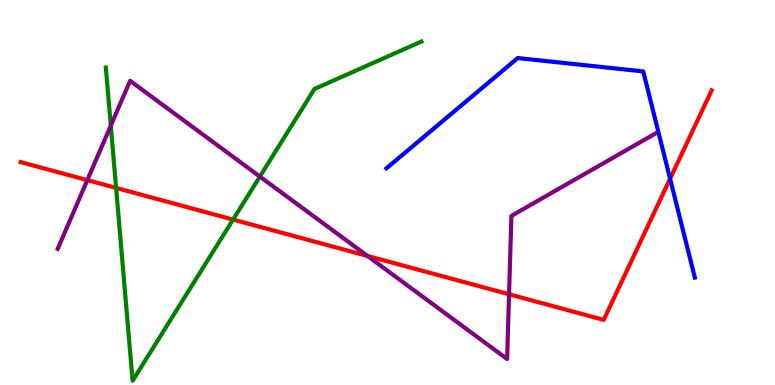[{'lines': ['blue', 'red'], 'intersections': [{'x': 8.65, 'y': 5.36}]}, {'lines': ['green', 'red'], 'intersections': [{'x': 1.5, 'y': 5.12}, {'x': 3.01, 'y': 4.3}]}, {'lines': ['purple', 'red'], 'intersections': [{'x': 1.13, 'y': 5.32}, {'x': 4.74, 'y': 3.35}, {'x': 6.57, 'y': 2.36}]}, {'lines': ['blue', 'green'], 'intersections': []}, {'lines': ['blue', 'purple'], 'intersections': []}, {'lines': ['green', 'purple'], 'intersections': [{'x': 1.43, 'y': 6.74}, {'x': 3.35, 'y': 5.41}]}]